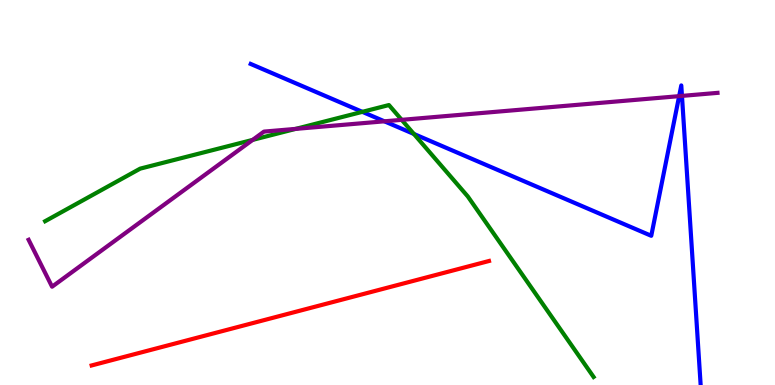[{'lines': ['blue', 'red'], 'intersections': []}, {'lines': ['green', 'red'], 'intersections': []}, {'lines': ['purple', 'red'], 'intersections': []}, {'lines': ['blue', 'green'], 'intersections': [{'x': 4.68, 'y': 7.09}, {'x': 5.34, 'y': 6.52}]}, {'lines': ['blue', 'purple'], 'intersections': [{'x': 4.96, 'y': 6.85}, {'x': 8.76, 'y': 7.5}, {'x': 8.8, 'y': 7.51}]}, {'lines': ['green', 'purple'], 'intersections': [{'x': 3.26, 'y': 6.37}, {'x': 3.81, 'y': 6.65}, {'x': 5.18, 'y': 6.89}]}]